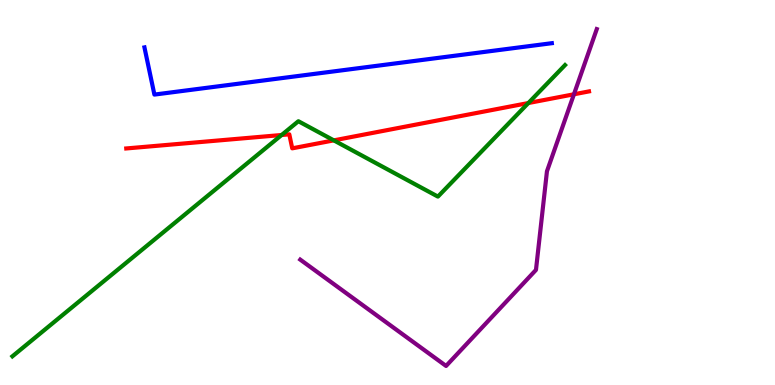[{'lines': ['blue', 'red'], 'intersections': []}, {'lines': ['green', 'red'], 'intersections': [{'x': 3.63, 'y': 6.49}, {'x': 4.31, 'y': 6.35}, {'x': 6.82, 'y': 7.32}]}, {'lines': ['purple', 'red'], 'intersections': [{'x': 7.41, 'y': 7.55}]}, {'lines': ['blue', 'green'], 'intersections': []}, {'lines': ['blue', 'purple'], 'intersections': []}, {'lines': ['green', 'purple'], 'intersections': []}]